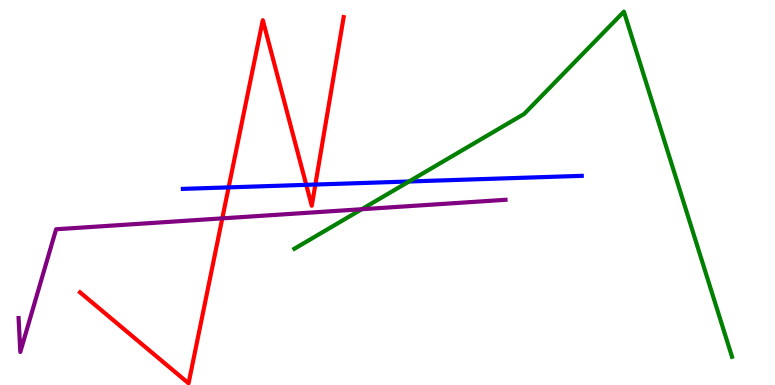[{'lines': ['blue', 'red'], 'intersections': [{'x': 2.95, 'y': 5.13}, {'x': 3.95, 'y': 5.2}, {'x': 4.07, 'y': 5.21}]}, {'lines': ['green', 'red'], 'intersections': []}, {'lines': ['purple', 'red'], 'intersections': [{'x': 2.87, 'y': 4.33}]}, {'lines': ['blue', 'green'], 'intersections': [{'x': 5.28, 'y': 5.29}]}, {'lines': ['blue', 'purple'], 'intersections': []}, {'lines': ['green', 'purple'], 'intersections': [{'x': 4.67, 'y': 4.57}]}]